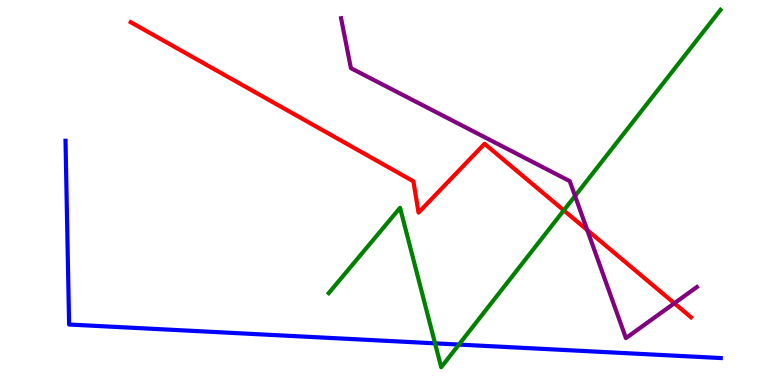[{'lines': ['blue', 'red'], 'intersections': []}, {'lines': ['green', 'red'], 'intersections': [{'x': 7.27, 'y': 4.54}]}, {'lines': ['purple', 'red'], 'intersections': [{'x': 7.58, 'y': 4.02}, {'x': 8.7, 'y': 2.12}]}, {'lines': ['blue', 'green'], 'intersections': [{'x': 5.61, 'y': 1.08}, {'x': 5.92, 'y': 1.05}]}, {'lines': ['blue', 'purple'], 'intersections': []}, {'lines': ['green', 'purple'], 'intersections': [{'x': 7.42, 'y': 4.91}]}]